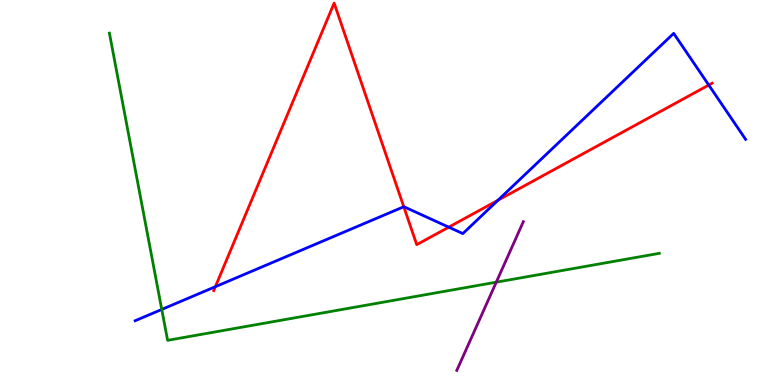[{'lines': ['blue', 'red'], 'intersections': [{'x': 2.78, 'y': 2.55}, {'x': 5.21, 'y': 4.63}, {'x': 5.79, 'y': 4.1}, {'x': 6.42, 'y': 4.8}, {'x': 9.15, 'y': 7.79}]}, {'lines': ['green', 'red'], 'intersections': []}, {'lines': ['purple', 'red'], 'intersections': []}, {'lines': ['blue', 'green'], 'intersections': [{'x': 2.09, 'y': 1.96}]}, {'lines': ['blue', 'purple'], 'intersections': []}, {'lines': ['green', 'purple'], 'intersections': [{'x': 6.4, 'y': 2.67}]}]